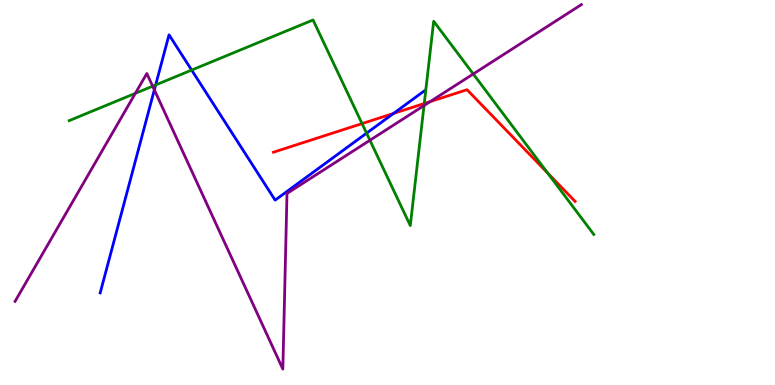[{'lines': ['blue', 'red'], 'intersections': [{'x': 5.08, 'y': 7.05}]}, {'lines': ['green', 'red'], 'intersections': [{'x': 4.67, 'y': 6.79}, {'x': 5.47, 'y': 7.31}, {'x': 7.07, 'y': 5.51}]}, {'lines': ['purple', 'red'], 'intersections': [{'x': 5.55, 'y': 7.36}]}, {'lines': ['blue', 'green'], 'intersections': [{'x': 2.01, 'y': 7.79}, {'x': 2.47, 'y': 8.18}, {'x': 4.73, 'y': 6.54}]}, {'lines': ['blue', 'purple'], 'intersections': [{'x': 1.99, 'y': 7.67}]}, {'lines': ['green', 'purple'], 'intersections': [{'x': 1.75, 'y': 7.58}, {'x': 1.97, 'y': 7.76}, {'x': 4.77, 'y': 6.36}, {'x': 5.47, 'y': 7.26}, {'x': 6.11, 'y': 8.08}]}]